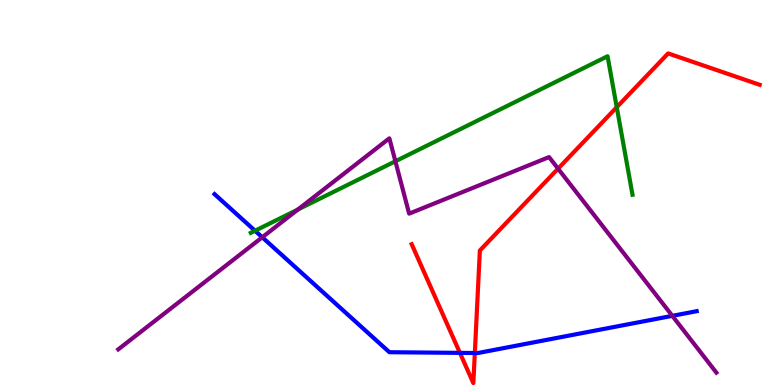[{'lines': ['blue', 'red'], 'intersections': [{'x': 5.93, 'y': 0.835}, {'x': 6.13, 'y': 0.831}]}, {'lines': ['green', 'red'], 'intersections': [{'x': 7.96, 'y': 7.22}]}, {'lines': ['purple', 'red'], 'intersections': [{'x': 7.2, 'y': 5.62}]}, {'lines': ['blue', 'green'], 'intersections': [{'x': 3.29, 'y': 4.01}]}, {'lines': ['blue', 'purple'], 'intersections': [{'x': 3.38, 'y': 3.84}, {'x': 8.67, 'y': 1.8}]}, {'lines': ['green', 'purple'], 'intersections': [{'x': 3.84, 'y': 4.56}, {'x': 5.1, 'y': 5.81}]}]